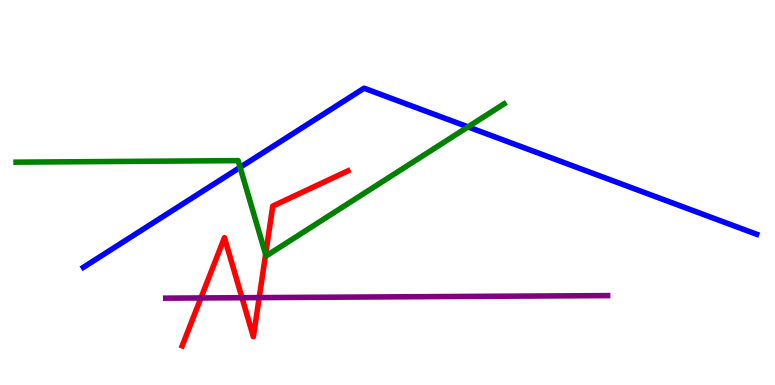[{'lines': ['blue', 'red'], 'intersections': []}, {'lines': ['green', 'red'], 'intersections': [{'x': 3.43, 'y': 3.4}]}, {'lines': ['purple', 'red'], 'intersections': [{'x': 2.59, 'y': 2.26}, {'x': 3.12, 'y': 2.27}, {'x': 3.34, 'y': 2.27}]}, {'lines': ['blue', 'green'], 'intersections': [{'x': 3.1, 'y': 5.65}, {'x': 6.04, 'y': 6.7}]}, {'lines': ['blue', 'purple'], 'intersections': []}, {'lines': ['green', 'purple'], 'intersections': []}]